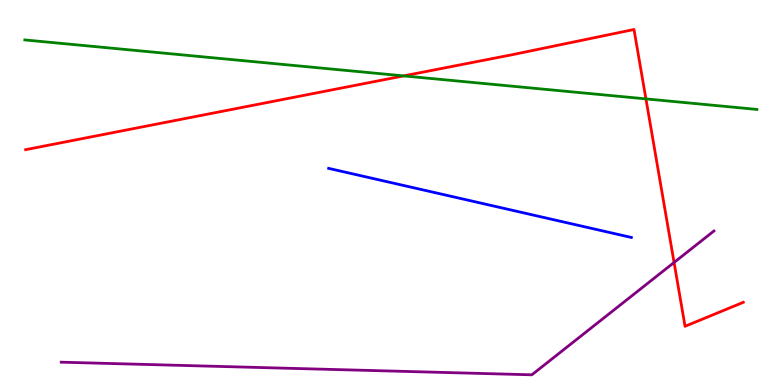[{'lines': ['blue', 'red'], 'intersections': []}, {'lines': ['green', 'red'], 'intersections': [{'x': 5.21, 'y': 8.03}, {'x': 8.33, 'y': 7.43}]}, {'lines': ['purple', 'red'], 'intersections': [{'x': 8.7, 'y': 3.18}]}, {'lines': ['blue', 'green'], 'intersections': []}, {'lines': ['blue', 'purple'], 'intersections': []}, {'lines': ['green', 'purple'], 'intersections': []}]